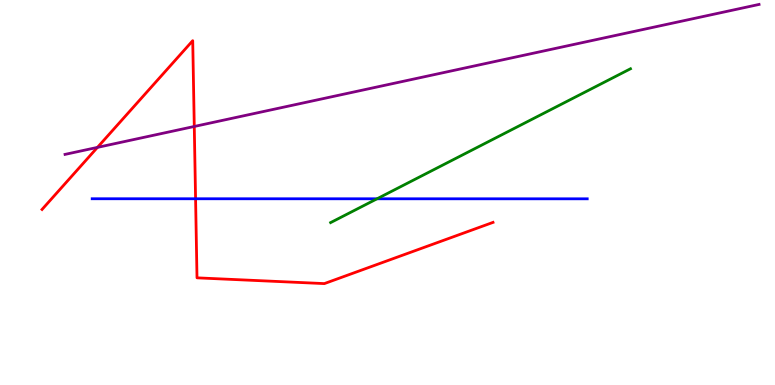[{'lines': ['blue', 'red'], 'intersections': [{'x': 2.52, 'y': 4.84}]}, {'lines': ['green', 'red'], 'intersections': []}, {'lines': ['purple', 'red'], 'intersections': [{'x': 1.26, 'y': 6.17}, {'x': 2.51, 'y': 6.72}]}, {'lines': ['blue', 'green'], 'intersections': [{'x': 4.87, 'y': 4.84}]}, {'lines': ['blue', 'purple'], 'intersections': []}, {'lines': ['green', 'purple'], 'intersections': []}]